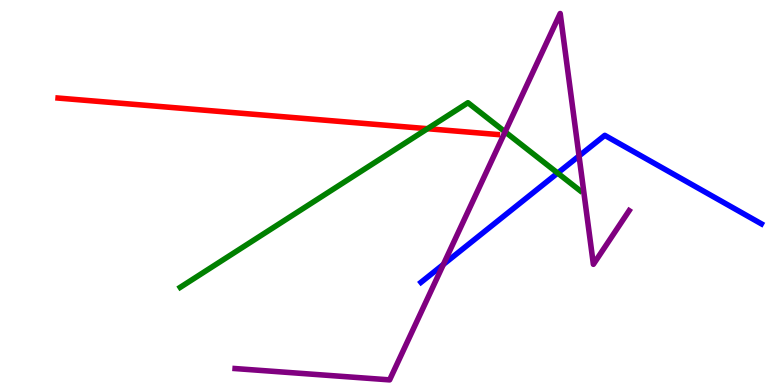[{'lines': ['blue', 'red'], 'intersections': []}, {'lines': ['green', 'red'], 'intersections': [{'x': 5.52, 'y': 6.66}]}, {'lines': ['purple', 'red'], 'intersections': []}, {'lines': ['blue', 'green'], 'intersections': [{'x': 7.2, 'y': 5.5}]}, {'lines': ['blue', 'purple'], 'intersections': [{'x': 5.72, 'y': 3.13}, {'x': 7.47, 'y': 5.95}]}, {'lines': ['green', 'purple'], 'intersections': [{'x': 6.52, 'y': 6.58}]}]